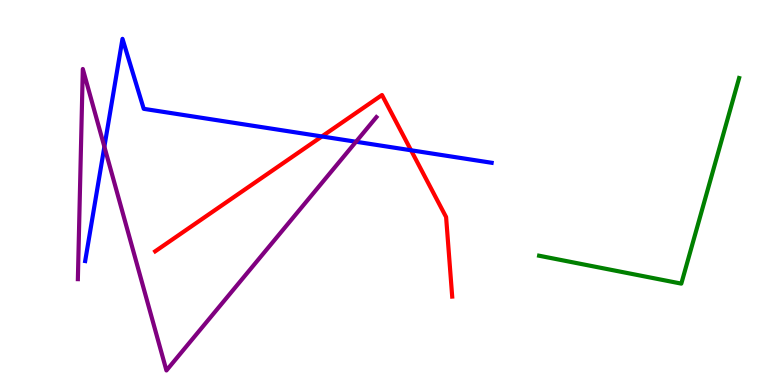[{'lines': ['blue', 'red'], 'intersections': [{'x': 4.15, 'y': 6.46}, {'x': 5.3, 'y': 6.1}]}, {'lines': ['green', 'red'], 'intersections': []}, {'lines': ['purple', 'red'], 'intersections': []}, {'lines': ['blue', 'green'], 'intersections': []}, {'lines': ['blue', 'purple'], 'intersections': [{'x': 1.35, 'y': 6.19}, {'x': 4.59, 'y': 6.32}]}, {'lines': ['green', 'purple'], 'intersections': []}]